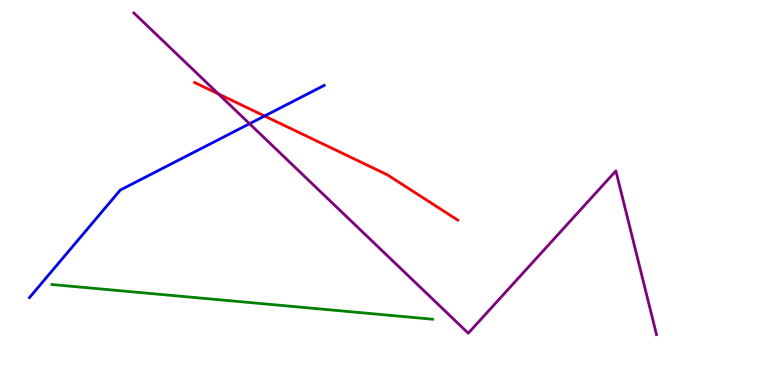[{'lines': ['blue', 'red'], 'intersections': [{'x': 3.41, 'y': 6.99}]}, {'lines': ['green', 'red'], 'intersections': []}, {'lines': ['purple', 'red'], 'intersections': [{'x': 2.82, 'y': 7.56}]}, {'lines': ['blue', 'green'], 'intersections': []}, {'lines': ['blue', 'purple'], 'intersections': [{'x': 3.22, 'y': 6.79}]}, {'lines': ['green', 'purple'], 'intersections': []}]